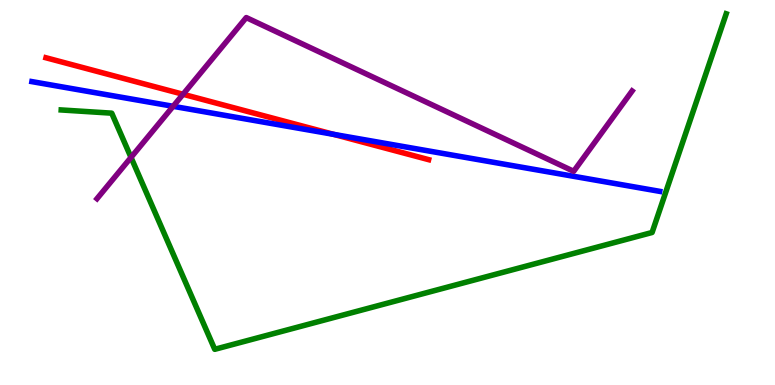[{'lines': ['blue', 'red'], 'intersections': [{'x': 4.31, 'y': 6.51}]}, {'lines': ['green', 'red'], 'intersections': []}, {'lines': ['purple', 'red'], 'intersections': [{'x': 2.36, 'y': 7.55}]}, {'lines': ['blue', 'green'], 'intersections': []}, {'lines': ['blue', 'purple'], 'intersections': [{'x': 2.23, 'y': 7.24}]}, {'lines': ['green', 'purple'], 'intersections': [{'x': 1.69, 'y': 5.91}]}]